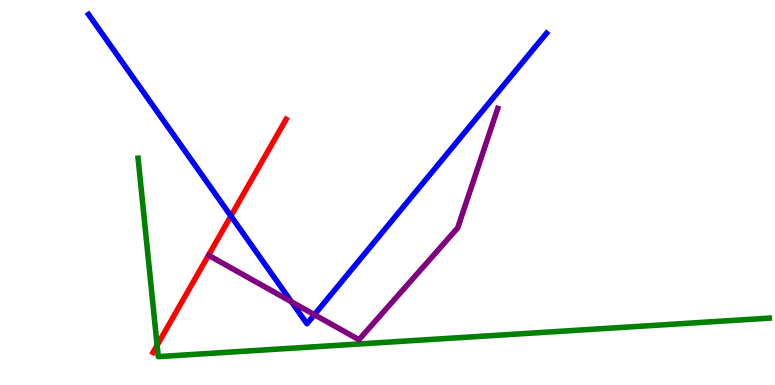[{'lines': ['blue', 'red'], 'intersections': [{'x': 2.98, 'y': 4.39}]}, {'lines': ['green', 'red'], 'intersections': [{'x': 2.03, 'y': 1.03}]}, {'lines': ['purple', 'red'], 'intersections': []}, {'lines': ['blue', 'green'], 'intersections': []}, {'lines': ['blue', 'purple'], 'intersections': [{'x': 3.76, 'y': 2.16}, {'x': 4.06, 'y': 1.83}]}, {'lines': ['green', 'purple'], 'intersections': []}]